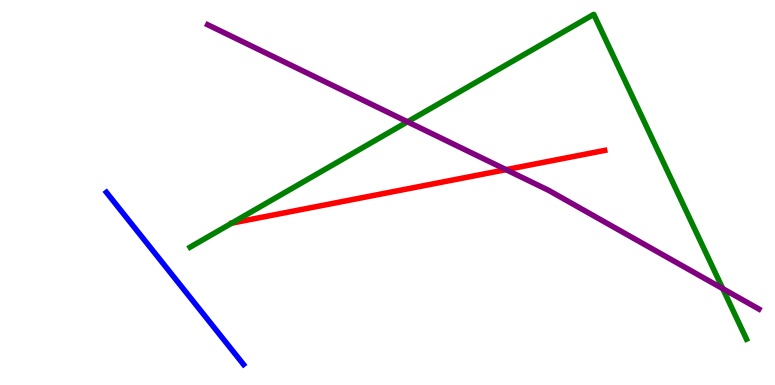[{'lines': ['blue', 'red'], 'intersections': []}, {'lines': ['green', 'red'], 'intersections': []}, {'lines': ['purple', 'red'], 'intersections': [{'x': 6.53, 'y': 5.59}]}, {'lines': ['blue', 'green'], 'intersections': []}, {'lines': ['blue', 'purple'], 'intersections': []}, {'lines': ['green', 'purple'], 'intersections': [{'x': 5.26, 'y': 6.84}, {'x': 9.33, 'y': 2.5}]}]